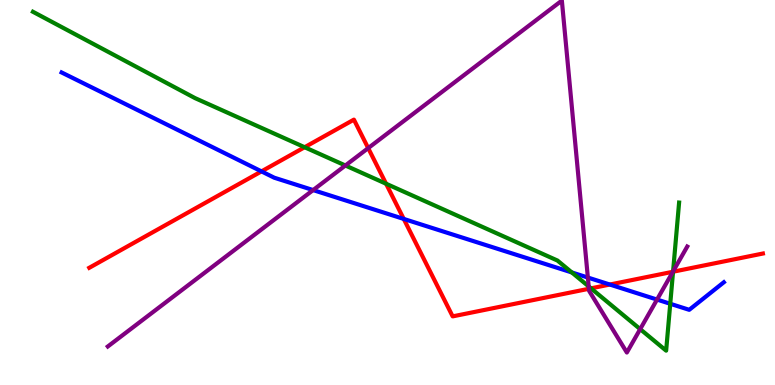[{'lines': ['blue', 'red'], 'intersections': [{'x': 3.37, 'y': 5.55}, {'x': 5.21, 'y': 4.31}, {'x': 7.87, 'y': 2.61}]}, {'lines': ['green', 'red'], 'intersections': [{'x': 3.93, 'y': 6.18}, {'x': 4.98, 'y': 5.23}, {'x': 7.63, 'y': 2.51}, {'x': 8.68, 'y': 2.94}]}, {'lines': ['purple', 'red'], 'intersections': [{'x': 4.75, 'y': 6.15}, {'x': 7.6, 'y': 2.5}, {'x': 8.68, 'y': 2.94}]}, {'lines': ['blue', 'green'], 'intersections': [{'x': 7.38, 'y': 2.92}, {'x': 8.65, 'y': 2.11}]}, {'lines': ['blue', 'purple'], 'intersections': [{'x': 4.04, 'y': 5.06}, {'x': 7.59, 'y': 2.79}, {'x': 8.48, 'y': 2.22}]}, {'lines': ['green', 'purple'], 'intersections': [{'x': 4.46, 'y': 5.7}, {'x': 7.6, 'y': 2.56}, {'x': 8.26, 'y': 1.45}, {'x': 8.68, 'y': 2.95}]}]